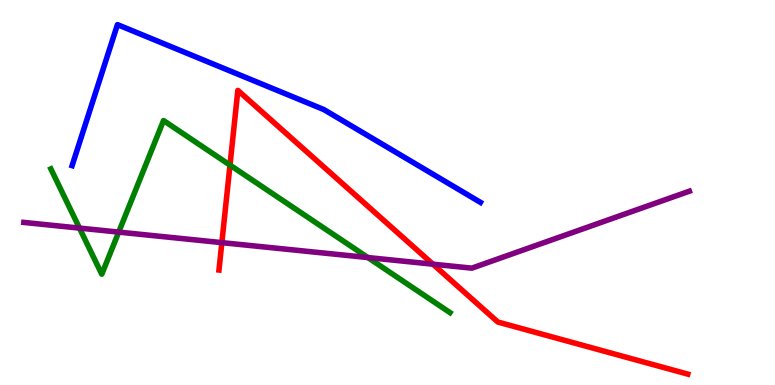[{'lines': ['blue', 'red'], 'intersections': []}, {'lines': ['green', 'red'], 'intersections': [{'x': 2.97, 'y': 5.71}]}, {'lines': ['purple', 'red'], 'intersections': [{'x': 2.86, 'y': 3.7}, {'x': 5.59, 'y': 3.14}]}, {'lines': ['blue', 'green'], 'intersections': []}, {'lines': ['blue', 'purple'], 'intersections': []}, {'lines': ['green', 'purple'], 'intersections': [{'x': 1.03, 'y': 4.08}, {'x': 1.53, 'y': 3.97}, {'x': 4.75, 'y': 3.31}]}]